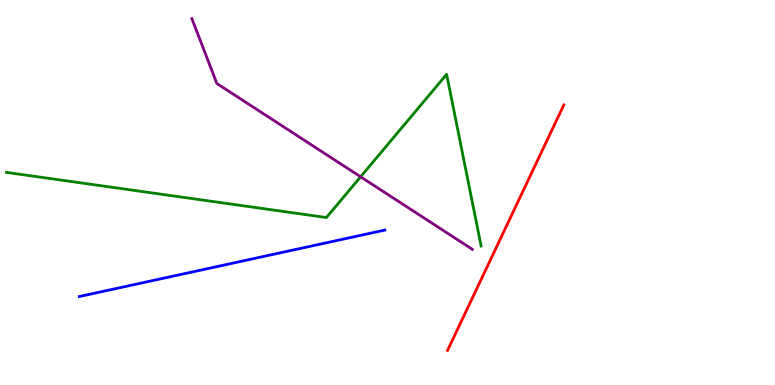[{'lines': ['blue', 'red'], 'intersections': []}, {'lines': ['green', 'red'], 'intersections': []}, {'lines': ['purple', 'red'], 'intersections': []}, {'lines': ['blue', 'green'], 'intersections': []}, {'lines': ['blue', 'purple'], 'intersections': []}, {'lines': ['green', 'purple'], 'intersections': [{'x': 4.65, 'y': 5.41}]}]